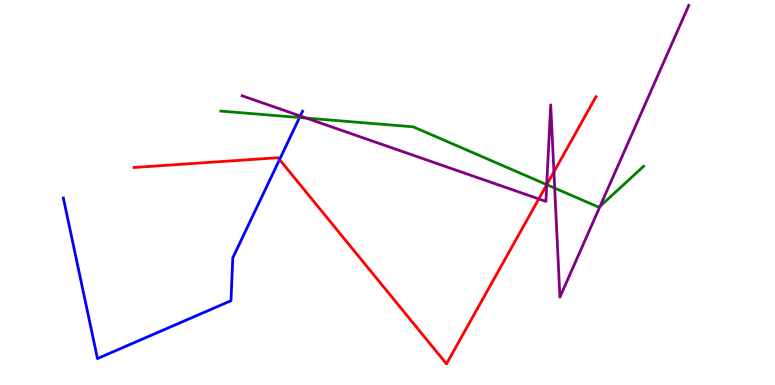[{'lines': ['blue', 'red'], 'intersections': [{'x': 3.61, 'y': 5.86}]}, {'lines': ['green', 'red'], 'intersections': [{'x': 7.05, 'y': 5.2}]}, {'lines': ['purple', 'red'], 'intersections': [{'x': 6.95, 'y': 4.83}, {'x': 7.05, 'y': 5.2}, {'x': 7.15, 'y': 5.54}]}, {'lines': ['blue', 'green'], 'intersections': [{'x': 3.87, 'y': 6.95}]}, {'lines': ['blue', 'purple'], 'intersections': [{'x': 3.87, 'y': 6.99}]}, {'lines': ['green', 'purple'], 'intersections': [{'x': 3.95, 'y': 6.93}, {'x': 7.05, 'y': 5.2}, {'x': 7.16, 'y': 5.11}, {'x': 7.74, 'y': 4.64}]}]